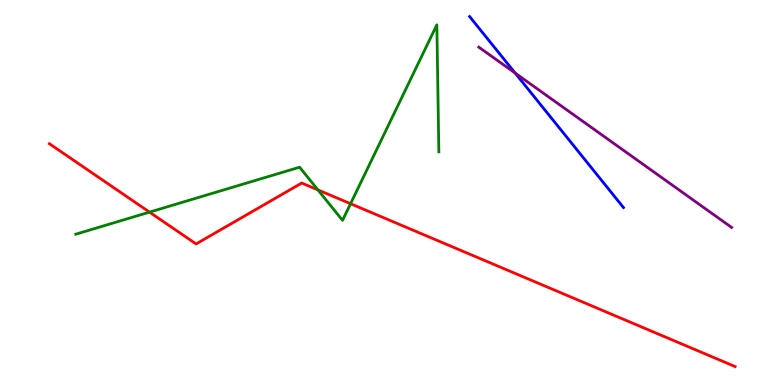[{'lines': ['blue', 'red'], 'intersections': []}, {'lines': ['green', 'red'], 'intersections': [{'x': 1.93, 'y': 4.49}, {'x': 4.1, 'y': 5.07}, {'x': 4.52, 'y': 4.71}]}, {'lines': ['purple', 'red'], 'intersections': []}, {'lines': ['blue', 'green'], 'intersections': []}, {'lines': ['blue', 'purple'], 'intersections': [{'x': 6.65, 'y': 8.1}]}, {'lines': ['green', 'purple'], 'intersections': []}]